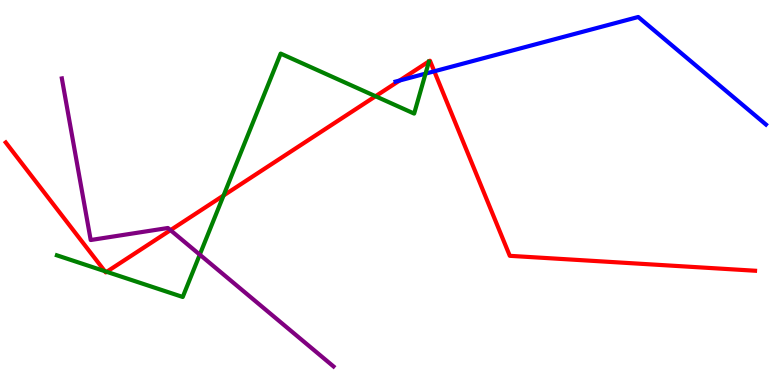[{'lines': ['blue', 'red'], 'intersections': [{'x': 5.16, 'y': 7.91}, {'x': 5.6, 'y': 8.15}]}, {'lines': ['green', 'red'], 'intersections': [{'x': 1.35, 'y': 2.96}, {'x': 1.38, 'y': 2.94}, {'x': 2.88, 'y': 4.92}, {'x': 4.85, 'y': 7.5}]}, {'lines': ['purple', 'red'], 'intersections': [{'x': 2.2, 'y': 4.02}]}, {'lines': ['blue', 'green'], 'intersections': [{'x': 5.49, 'y': 8.09}]}, {'lines': ['blue', 'purple'], 'intersections': []}, {'lines': ['green', 'purple'], 'intersections': [{'x': 2.58, 'y': 3.39}]}]